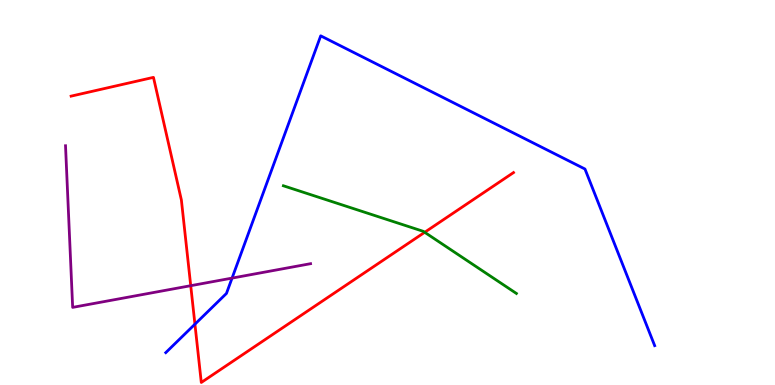[{'lines': ['blue', 'red'], 'intersections': [{'x': 2.52, 'y': 1.58}]}, {'lines': ['green', 'red'], 'intersections': [{'x': 5.48, 'y': 3.97}]}, {'lines': ['purple', 'red'], 'intersections': [{'x': 2.46, 'y': 2.58}]}, {'lines': ['blue', 'green'], 'intersections': []}, {'lines': ['blue', 'purple'], 'intersections': [{'x': 2.99, 'y': 2.78}]}, {'lines': ['green', 'purple'], 'intersections': []}]